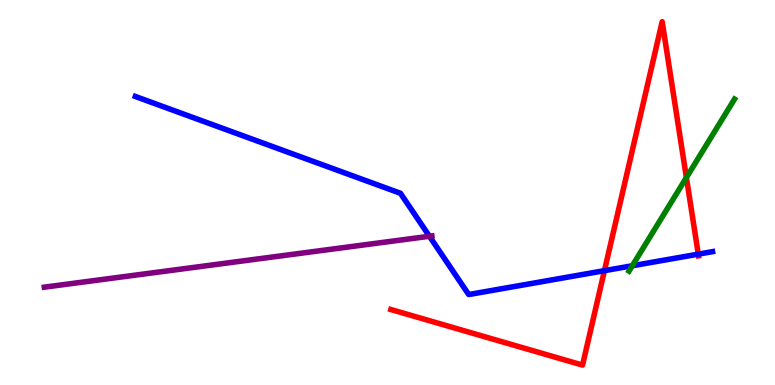[{'lines': ['blue', 'red'], 'intersections': [{'x': 7.8, 'y': 2.97}, {'x': 9.01, 'y': 3.4}]}, {'lines': ['green', 'red'], 'intersections': [{'x': 8.86, 'y': 5.39}]}, {'lines': ['purple', 'red'], 'intersections': []}, {'lines': ['blue', 'green'], 'intersections': [{'x': 8.16, 'y': 3.1}]}, {'lines': ['blue', 'purple'], 'intersections': [{'x': 5.54, 'y': 3.86}]}, {'lines': ['green', 'purple'], 'intersections': []}]